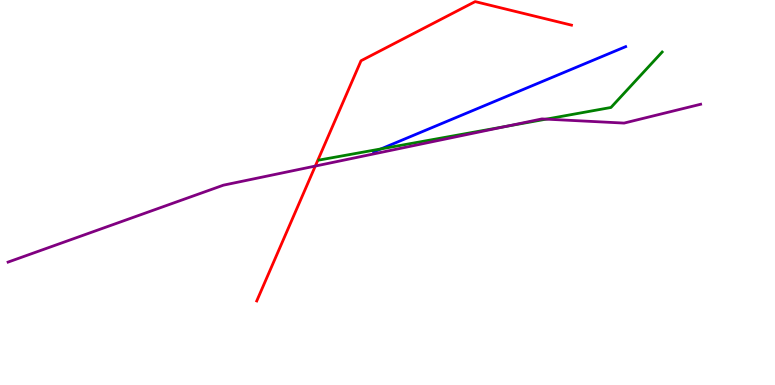[{'lines': ['blue', 'red'], 'intersections': []}, {'lines': ['green', 'red'], 'intersections': []}, {'lines': ['purple', 'red'], 'intersections': [{'x': 4.07, 'y': 5.69}]}, {'lines': ['blue', 'green'], 'intersections': [{'x': 4.92, 'y': 6.13}]}, {'lines': ['blue', 'purple'], 'intersections': []}, {'lines': ['green', 'purple'], 'intersections': [{'x': 6.54, 'y': 6.72}, {'x': 7.05, 'y': 6.91}]}]